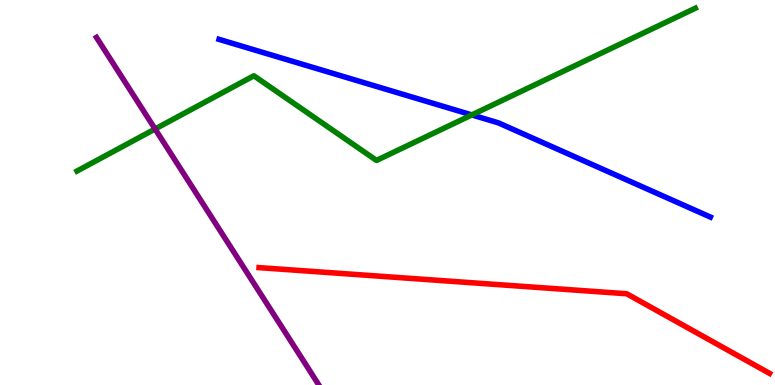[{'lines': ['blue', 'red'], 'intersections': []}, {'lines': ['green', 'red'], 'intersections': []}, {'lines': ['purple', 'red'], 'intersections': []}, {'lines': ['blue', 'green'], 'intersections': [{'x': 6.09, 'y': 7.02}]}, {'lines': ['blue', 'purple'], 'intersections': []}, {'lines': ['green', 'purple'], 'intersections': [{'x': 2.0, 'y': 6.65}]}]